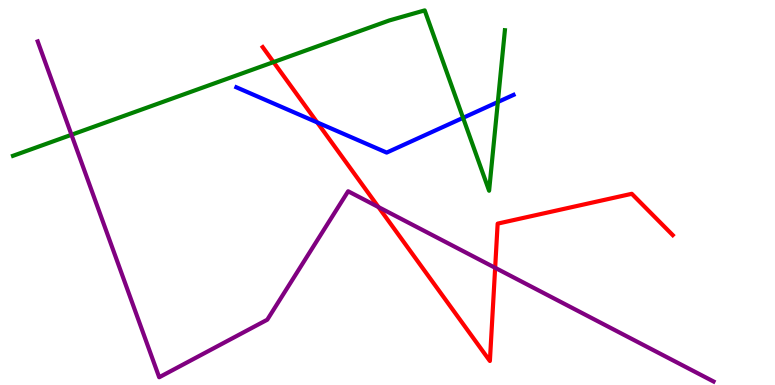[{'lines': ['blue', 'red'], 'intersections': [{'x': 4.09, 'y': 6.82}]}, {'lines': ['green', 'red'], 'intersections': [{'x': 3.53, 'y': 8.39}]}, {'lines': ['purple', 'red'], 'intersections': [{'x': 4.88, 'y': 4.62}, {'x': 6.39, 'y': 3.04}]}, {'lines': ['blue', 'green'], 'intersections': [{'x': 5.98, 'y': 6.94}, {'x': 6.42, 'y': 7.35}]}, {'lines': ['blue', 'purple'], 'intersections': []}, {'lines': ['green', 'purple'], 'intersections': [{'x': 0.922, 'y': 6.5}]}]